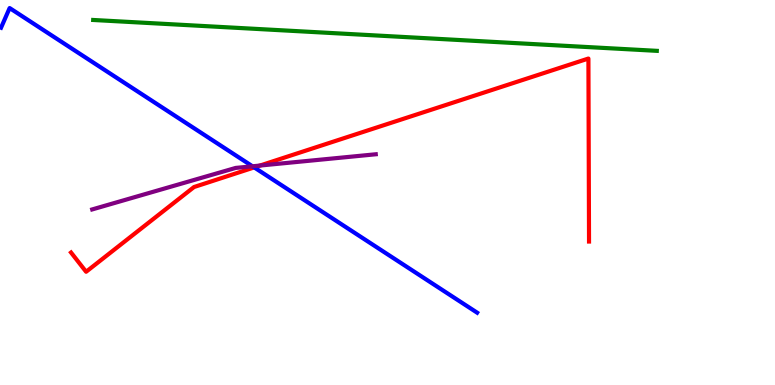[{'lines': ['blue', 'red'], 'intersections': [{'x': 3.28, 'y': 5.65}]}, {'lines': ['green', 'red'], 'intersections': []}, {'lines': ['purple', 'red'], 'intersections': [{'x': 3.35, 'y': 5.7}]}, {'lines': ['blue', 'green'], 'intersections': []}, {'lines': ['blue', 'purple'], 'intersections': [{'x': 3.26, 'y': 5.68}]}, {'lines': ['green', 'purple'], 'intersections': []}]